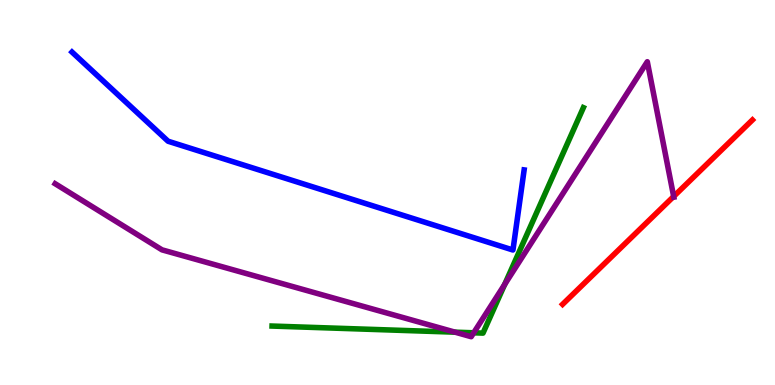[{'lines': ['blue', 'red'], 'intersections': []}, {'lines': ['green', 'red'], 'intersections': []}, {'lines': ['purple', 'red'], 'intersections': [{'x': 8.69, 'y': 4.9}]}, {'lines': ['blue', 'green'], 'intersections': []}, {'lines': ['blue', 'purple'], 'intersections': []}, {'lines': ['green', 'purple'], 'intersections': [{'x': 5.87, 'y': 1.37}, {'x': 6.11, 'y': 1.36}, {'x': 6.51, 'y': 2.61}]}]